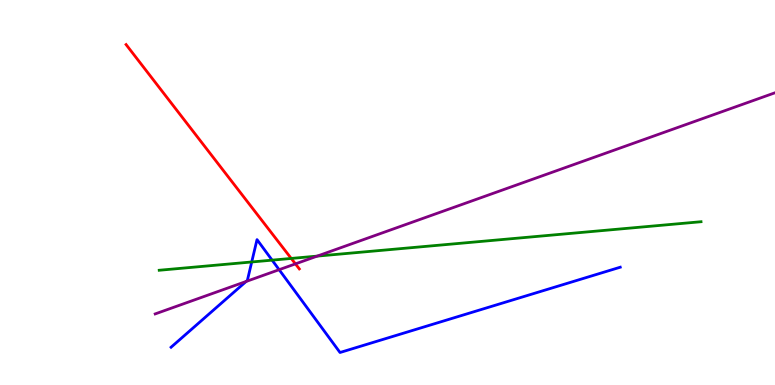[{'lines': ['blue', 'red'], 'intersections': []}, {'lines': ['green', 'red'], 'intersections': [{'x': 3.76, 'y': 3.29}]}, {'lines': ['purple', 'red'], 'intersections': [{'x': 3.81, 'y': 3.15}]}, {'lines': ['blue', 'green'], 'intersections': [{'x': 3.25, 'y': 3.2}, {'x': 3.51, 'y': 3.24}]}, {'lines': ['blue', 'purple'], 'intersections': [{'x': 3.18, 'y': 2.69}, {'x': 3.6, 'y': 2.99}]}, {'lines': ['green', 'purple'], 'intersections': [{'x': 4.09, 'y': 3.35}]}]